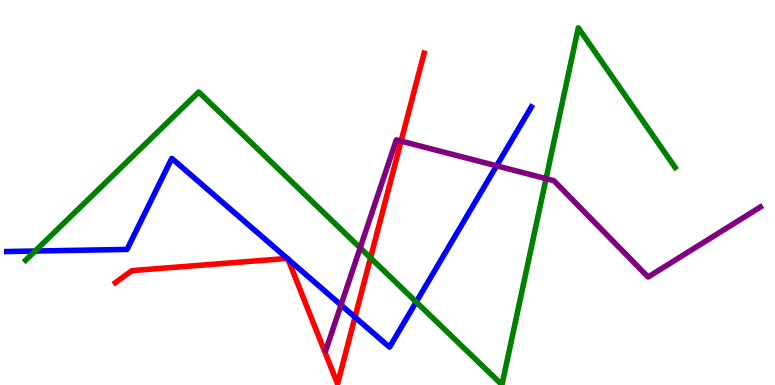[{'lines': ['blue', 'red'], 'intersections': [{'x': 3.71, 'y': 3.29}, {'x': 3.72, 'y': 3.27}, {'x': 4.58, 'y': 1.76}]}, {'lines': ['green', 'red'], 'intersections': [{'x': 4.78, 'y': 3.3}]}, {'lines': ['purple', 'red'], 'intersections': [{'x': 5.18, 'y': 6.34}]}, {'lines': ['blue', 'green'], 'intersections': [{'x': 0.453, 'y': 3.48}, {'x': 5.37, 'y': 2.16}]}, {'lines': ['blue', 'purple'], 'intersections': [{'x': 4.4, 'y': 2.08}, {'x': 6.41, 'y': 5.69}]}, {'lines': ['green', 'purple'], 'intersections': [{'x': 4.65, 'y': 3.56}, {'x': 7.05, 'y': 5.36}]}]